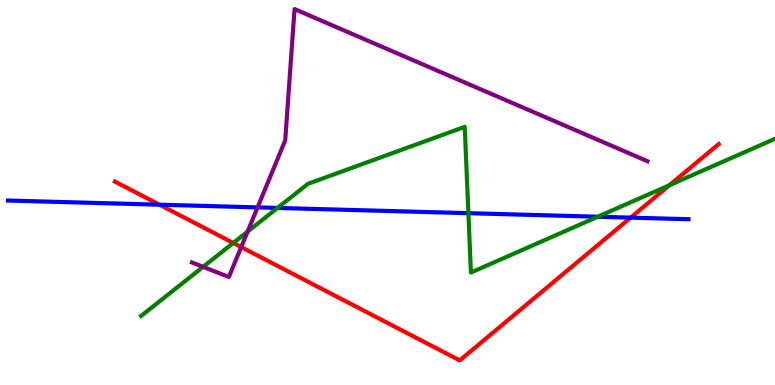[{'lines': ['blue', 'red'], 'intersections': [{'x': 2.06, 'y': 4.68}, {'x': 8.14, 'y': 4.35}]}, {'lines': ['green', 'red'], 'intersections': [{'x': 3.01, 'y': 3.69}, {'x': 8.64, 'y': 5.19}]}, {'lines': ['purple', 'red'], 'intersections': [{'x': 3.11, 'y': 3.58}]}, {'lines': ['blue', 'green'], 'intersections': [{'x': 3.58, 'y': 4.6}, {'x': 6.04, 'y': 4.46}, {'x': 7.71, 'y': 4.37}]}, {'lines': ['blue', 'purple'], 'intersections': [{'x': 3.32, 'y': 4.61}]}, {'lines': ['green', 'purple'], 'intersections': [{'x': 2.62, 'y': 3.07}, {'x': 3.19, 'y': 3.98}]}]